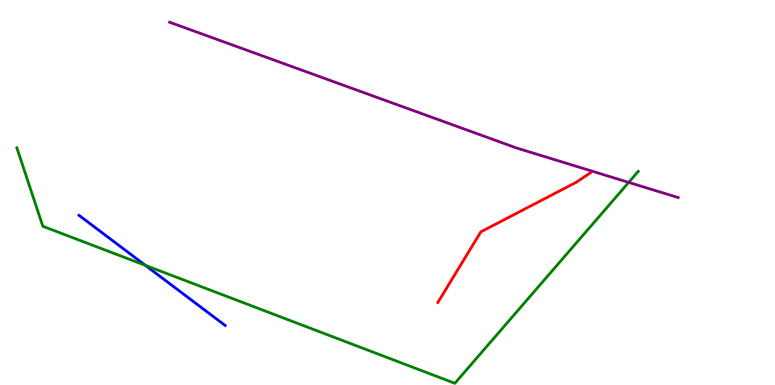[{'lines': ['blue', 'red'], 'intersections': []}, {'lines': ['green', 'red'], 'intersections': []}, {'lines': ['purple', 'red'], 'intersections': []}, {'lines': ['blue', 'green'], 'intersections': [{'x': 1.88, 'y': 3.11}]}, {'lines': ['blue', 'purple'], 'intersections': []}, {'lines': ['green', 'purple'], 'intersections': [{'x': 8.11, 'y': 5.26}]}]